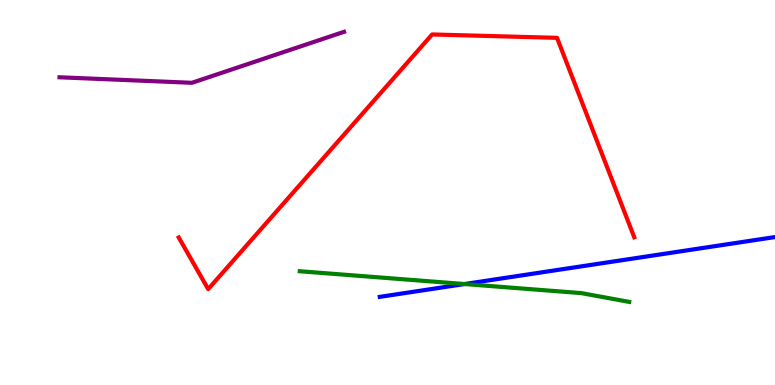[{'lines': ['blue', 'red'], 'intersections': []}, {'lines': ['green', 'red'], 'intersections': []}, {'lines': ['purple', 'red'], 'intersections': []}, {'lines': ['blue', 'green'], 'intersections': [{'x': 5.99, 'y': 2.62}]}, {'lines': ['blue', 'purple'], 'intersections': []}, {'lines': ['green', 'purple'], 'intersections': []}]